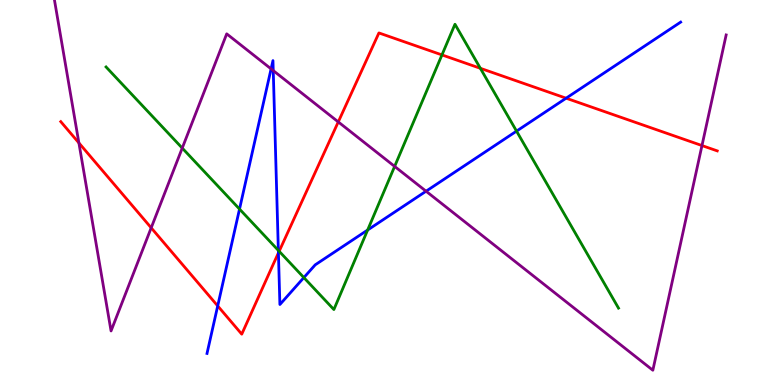[{'lines': ['blue', 'red'], 'intersections': [{'x': 2.81, 'y': 2.05}, {'x': 3.59, 'y': 3.43}, {'x': 7.3, 'y': 7.45}]}, {'lines': ['green', 'red'], 'intersections': [{'x': 3.6, 'y': 3.47}, {'x': 5.7, 'y': 8.57}, {'x': 6.2, 'y': 8.23}]}, {'lines': ['purple', 'red'], 'intersections': [{'x': 1.02, 'y': 6.29}, {'x': 1.95, 'y': 4.08}, {'x': 4.36, 'y': 6.83}, {'x': 9.06, 'y': 6.22}]}, {'lines': ['blue', 'green'], 'intersections': [{'x': 3.09, 'y': 4.57}, {'x': 3.59, 'y': 3.5}, {'x': 3.92, 'y': 2.79}, {'x': 4.74, 'y': 4.03}, {'x': 6.67, 'y': 6.59}]}, {'lines': ['blue', 'purple'], 'intersections': [{'x': 3.5, 'y': 8.21}, {'x': 3.53, 'y': 8.17}, {'x': 5.5, 'y': 5.03}]}, {'lines': ['green', 'purple'], 'intersections': [{'x': 2.35, 'y': 6.15}, {'x': 5.09, 'y': 5.68}]}]